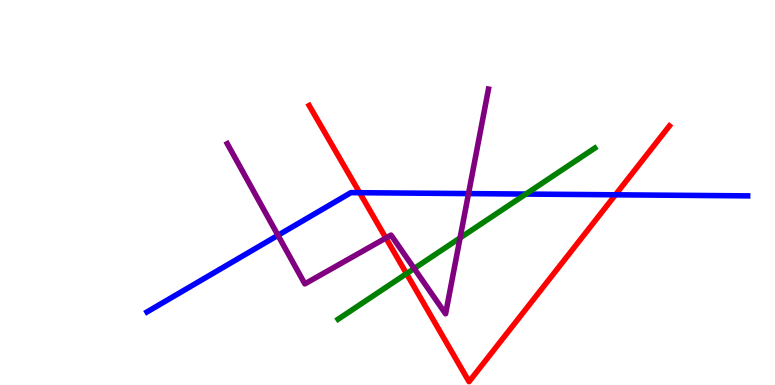[{'lines': ['blue', 'red'], 'intersections': [{'x': 4.64, 'y': 4.99}, {'x': 7.94, 'y': 4.94}]}, {'lines': ['green', 'red'], 'intersections': [{'x': 5.25, 'y': 2.89}]}, {'lines': ['purple', 'red'], 'intersections': [{'x': 4.98, 'y': 3.82}]}, {'lines': ['blue', 'green'], 'intersections': [{'x': 6.79, 'y': 4.96}]}, {'lines': ['blue', 'purple'], 'intersections': [{'x': 3.59, 'y': 3.89}, {'x': 6.05, 'y': 4.97}]}, {'lines': ['green', 'purple'], 'intersections': [{'x': 5.34, 'y': 3.03}, {'x': 5.94, 'y': 3.82}]}]